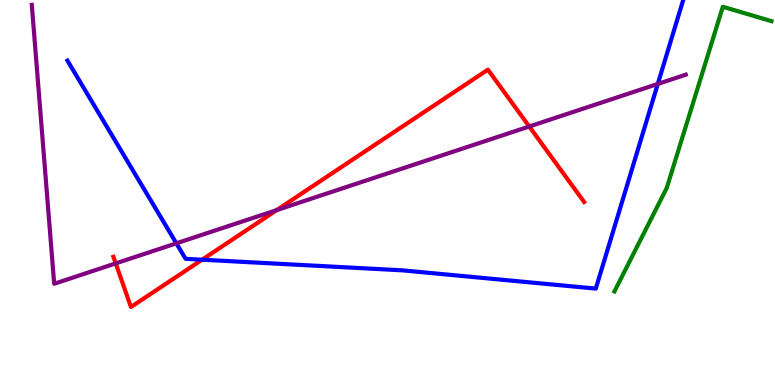[{'lines': ['blue', 'red'], 'intersections': [{'x': 2.61, 'y': 3.25}]}, {'lines': ['green', 'red'], 'intersections': []}, {'lines': ['purple', 'red'], 'intersections': [{'x': 1.49, 'y': 3.16}, {'x': 3.57, 'y': 4.54}, {'x': 6.83, 'y': 6.71}]}, {'lines': ['blue', 'green'], 'intersections': []}, {'lines': ['blue', 'purple'], 'intersections': [{'x': 2.28, 'y': 3.68}, {'x': 8.49, 'y': 7.82}]}, {'lines': ['green', 'purple'], 'intersections': []}]